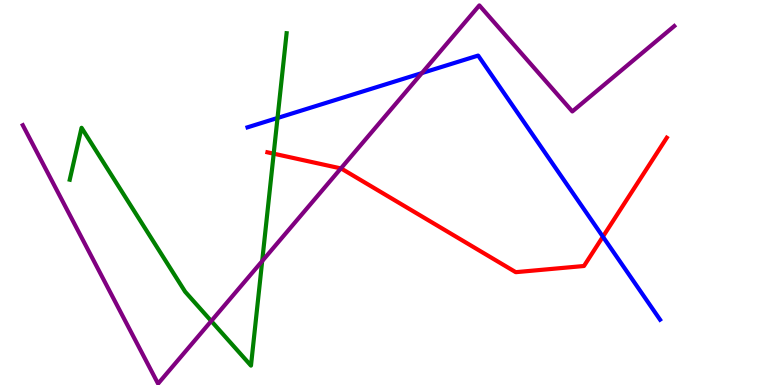[{'lines': ['blue', 'red'], 'intersections': [{'x': 7.78, 'y': 3.85}]}, {'lines': ['green', 'red'], 'intersections': [{'x': 3.53, 'y': 6.01}]}, {'lines': ['purple', 'red'], 'intersections': [{'x': 4.4, 'y': 5.63}]}, {'lines': ['blue', 'green'], 'intersections': [{'x': 3.58, 'y': 6.94}]}, {'lines': ['blue', 'purple'], 'intersections': [{'x': 5.44, 'y': 8.1}]}, {'lines': ['green', 'purple'], 'intersections': [{'x': 2.73, 'y': 1.66}, {'x': 3.38, 'y': 3.22}]}]